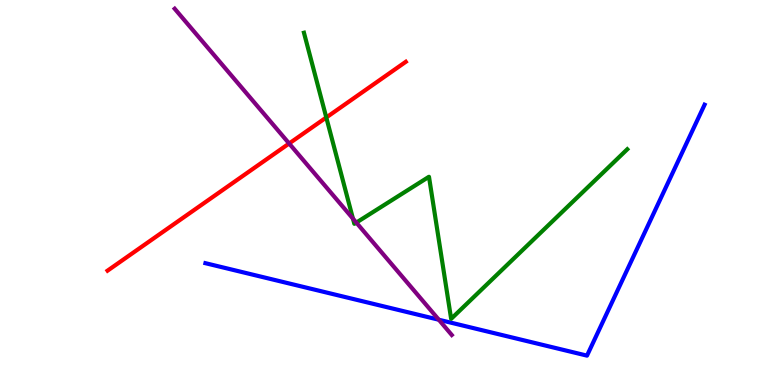[{'lines': ['blue', 'red'], 'intersections': []}, {'lines': ['green', 'red'], 'intersections': [{'x': 4.21, 'y': 6.95}]}, {'lines': ['purple', 'red'], 'intersections': [{'x': 3.73, 'y': 6.27}]}, {'lines': ['blue', 'green'], 'intersections': []}, {'lines': ['blue', 'purple'], 'intersections': [{'x': 5.66, 'y': 1.7}]}, {'lines': ['green', 'purple'], 'intersections': [{'x': 4.55, 'y': 4.32}, {'x': 4.6, 'y': 4.22}]}]